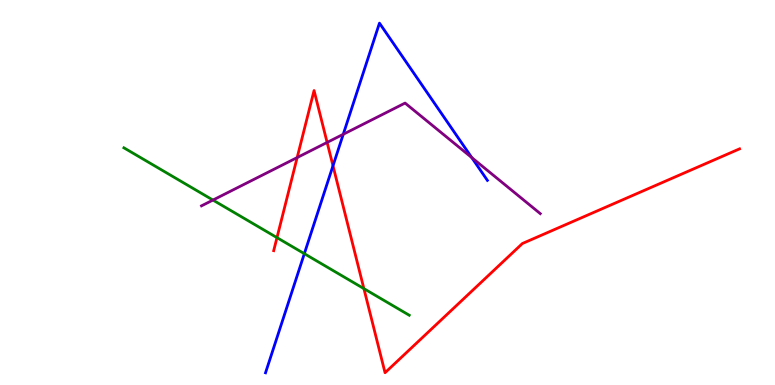[{'lines': ['blue', 'red'], 'intersections': [{'x': 4.3, 'y': 5.69}]}, {'lines': ['green', 'red'], 'intersections': [{'x': 3.57, 'y': 3.83}, {'x': 4.7, 'y': 2.5}]}, {'lines': ['purple', 'red'], 'intersections': [{'x': 3.83, 'y': 5.91}, {'x': 4.22, 'y': 6.3}]}, {'lines': ['blue', 'green'], 'intersections': [{'x': 3.93, 'y': 3.41}]}, {'lines': ['blue', 'purple'], 'intersections': [{'x': 4.43, 'y': 6.51}, {'x': 6.09, 'y': 5.91}]}, {'lines': ['green', 'purple'], 'intersections': [{'x': 2.75, 'y': 4.8}]}]